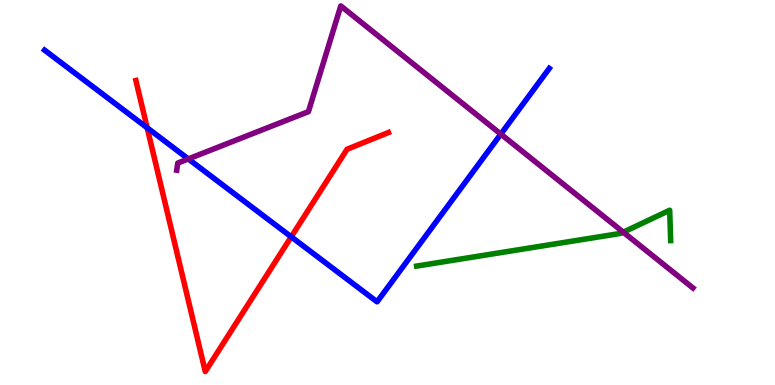[{'lines': ['blue', 'red'], 'intersections': [{'x': 1.9, 'y': 6.68}, {'x': 3.76, 'y': 3.85}]}, {'lines': ['green', 'red'], 'intersections': []}, {'lines': ['purple', 'red'], 'intersections': []}, {'lines': ['blue', 'green'], 'intersections': []}, {'lines': ['blue', 'purple'], 'intersections': [{'x': 2.43, 'y': 5.87}, {'x': 6.46, 'y': 6.52}]}, {'lines': ['green', 'purple'], 'intersections': [{'x': 8.04, 'y': 3.97}]}]